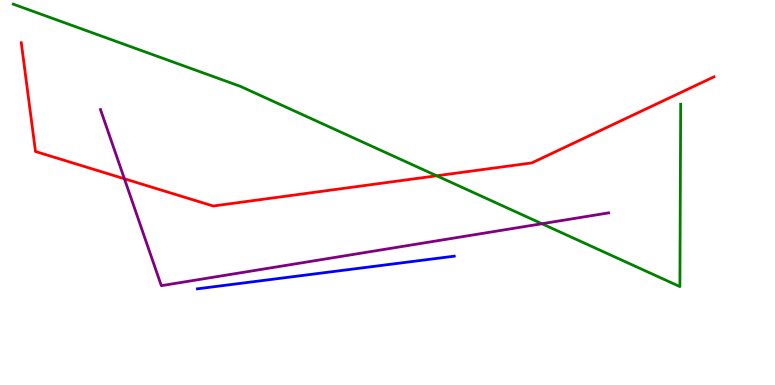[{'lines': ['blue', 'red'], 'intersections': []}, {'lines': ['green', 'red'], 'intersections': [{'x': 5.63, 'y': 5.43}]}, {'lines': ['purple', 'red'], 'intersections': [{'x': 1.61, 'y': 5.36}]}, {'lines': ['blue', 'green'], 'intersections': []}, {'lines': ['blue', 'purple'], 'intersections': []}, {'lines': ['green', 'purple'], 'intersections': [{'x': 6.99, 'y': 4.19}]}]